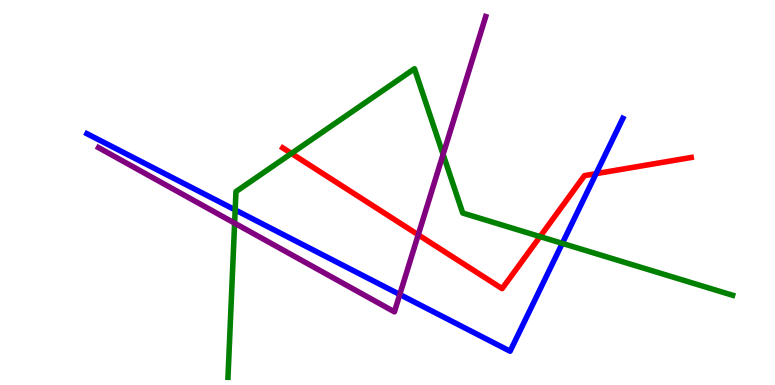[{'lines': ['blue', 'red'], 'intersections': [{'x': 7.69, 'y': 5.49}]}, {'lines': ['green', 'red'], 'intersections': [{'x': 3.76, 'y': 6.01}, {'x': 6.97, 'y': 3.85}]}, {'lines': ['purple', 'red'], 'intersections': [{'x': 5.4, 'y': 3.9}]}, {'lines': ['blue', 'green'], 'intersections': [{'x': 3.03, 'y': 4.55}, {'x': 7.26, 'y': 3.68}]}, {'lines': ['blue', 'purple'], 'intersections': [{'x': 5.16, 'y': 2.35}]}, {'lines': ['green', 'purple'], 'intersections': [{'x': 3.03, 'y': 4.2}, {'x': 5.72, 'y': 5.99}]}]